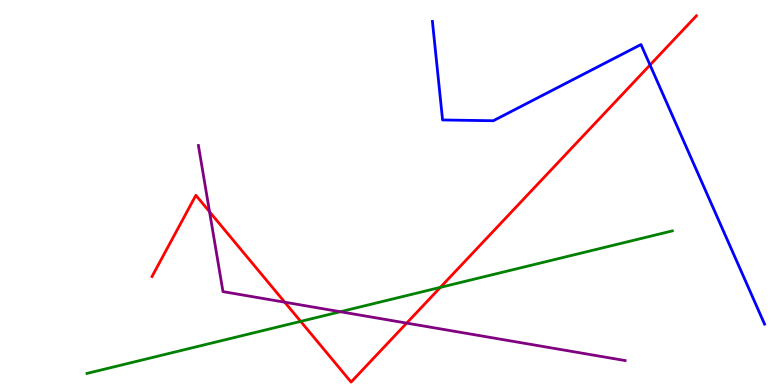[{'lines': ['blue', 'red'], 'intersections': [{'x': 8.39, 'y': 8.31}]}, {'lines': ['green', 'red'], 'intersections': [{'x': 3.88, 'y': 1.65}, {'x': 5.68, 'y': 2.54}]}, {'lines': ['purple', 'red'], 'intersections': [{'x': 2.7, 'y': 4.5}, {'x': 3.67, 'y': 2.15}, {'x': 5.25, 'y': 1.61}]}, {'lines': ['blue', 'green'], 'intersections': []}, {'lines': ['blue', 'purple'], 'intersections': []}, {'lines': ['green', 'purple'], 'intersections': [{'x': 4.39, 'y': 1.9}]}]